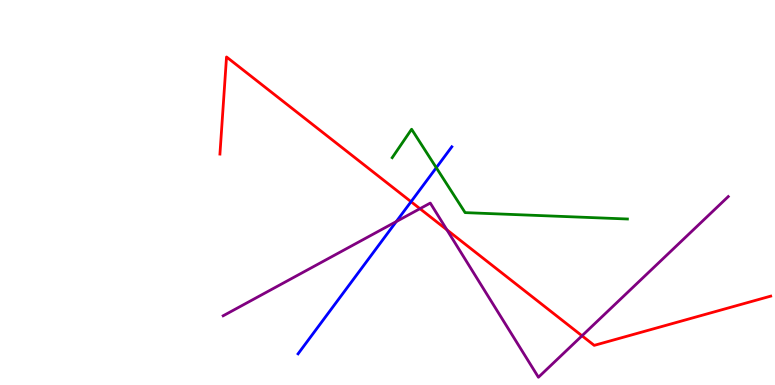[{'lines': ['blue', 'red'], 'intersections': [{'x': 5.3, 'y': 4.76}]}, {'lines': ['green', 'red'], 'intersections': []}, {'lines': ['purple', 'red'], 'intersections': [{'x': 5.42, 'y': 4.58}, {'x': 5.77, 'y': 4.03}, {'x': 7.51, 'y': 1.28}]}, {'lines': ['blue', 'green'], 'intersections': [{'x': 5.63, 'y': 5.64}]}, {'lines': ['blue', 'purple'], 'intersections': [{'x': 5.11, 'y': 4.25}]}, {'lines': ['green', 'purple'], 'intersections': []}]